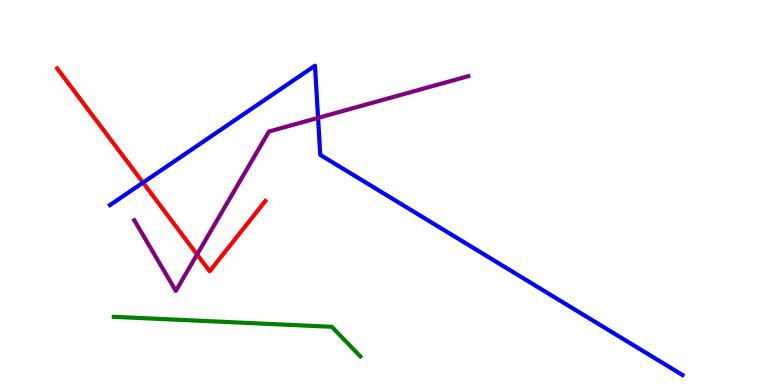[{'lines': ['blue', 'red'], 'intersections': [{'x': 1.85, 'y': 5.26}]}, {'lines': ['green', 'red'], 'intersections': []}, {'lines': ['purple', 'red'], 'intersections': [{'x': 2.54, 'y': 3.39}]}, {'lines': ['blue', 'green'], 'intersections': []}, {'lines': ['blue', 'purple'], 'intersections': [{'x': 4.1, 'y': 6.94}]}, {'lines': ['green', 'purple'], 'intersections': []}]